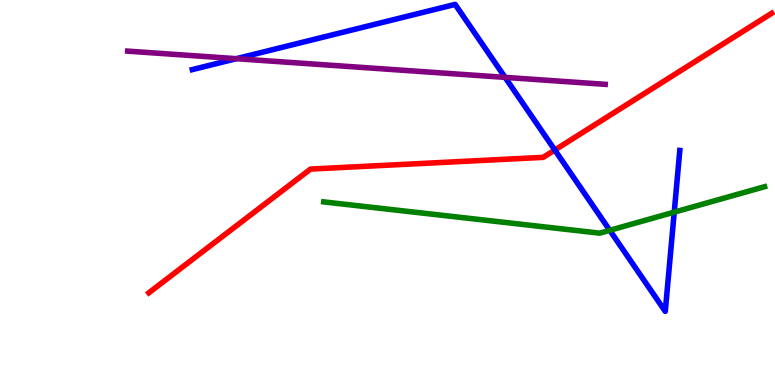[{'lines': ['blue', 'red'], 'intersections': [{'x': 7.16, 'y': 6.1}]}, {'lines': ['green', 'red'], 'intersections': []}, {'lines': ['purple', 'red'], 'intersections': []}, {'lines': ['blue', 'green'], 'intersections': [{'x': 7.87, 'y': 4.02}, {'x': 8.7, 'y': 4.49}]}, {'lines': ['blue', 'purple'], 'intersections': [{'x': 3.05, 'y': 8.48}, {'x': 6.52, 'y': 7.99}]}, {'lines': ['green', 'purple'], 'intersections': []}]